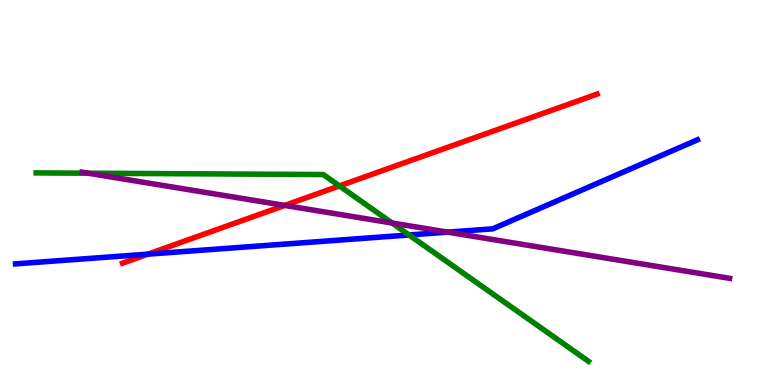[{'lines': ['blue', 'red'], 'intersections': [{'x': 1.91, 'y': 3.4}]}, {'lines': ['green', 'red'], 'intersections': [{'x': 4.38, 'y': 5.17}]}, {'lines': ['purple', 'red'], 'intersections': [{'x': 3.67, 'y': 4.66}]}, {'lines': ['blue', 'green'], 'intersections': [{'x': 5.28, 'y': 3.9}]}, {'lines': ['blue', 'purple'], 'intersections': [{'x': 5.78, 'y': 3.97}]}, {'lines': ['green', 'purple'], 'intersections': [{'x': 1.14, 'y': 5.5}, {'x': 5.06, 'y': 4.21}]}]